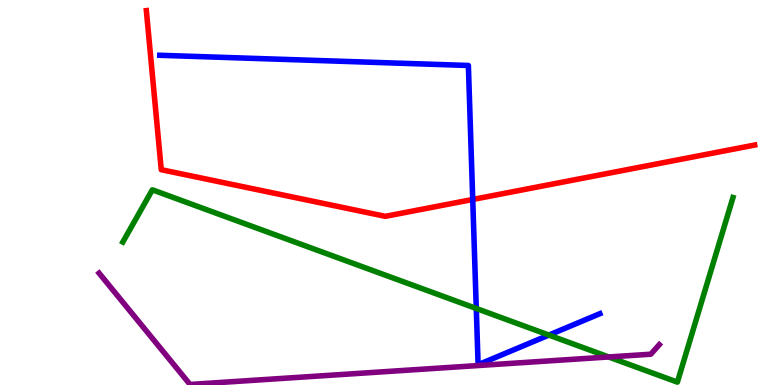[{'lines': ['blue', 'red'], 'intersections': [{'x': 6.1, 'y': 4.82}]}, {'lines': ['green', 'red'], 'intersections': []}, {'lines': ['purple', 'red'], 'intersections': []}, {'lines': ['blue', 'green'], 'intersections': [{'x': 6.15, 'y': 1.99}, {'x': 7.08, 'y': 1.3}]}, {'lines': ['blue', 'purple'], 'intersections': []}, {'lines': ['green', 'purple'], 'intersections': [{'x': 7.85, 'y': 0.728}]}]